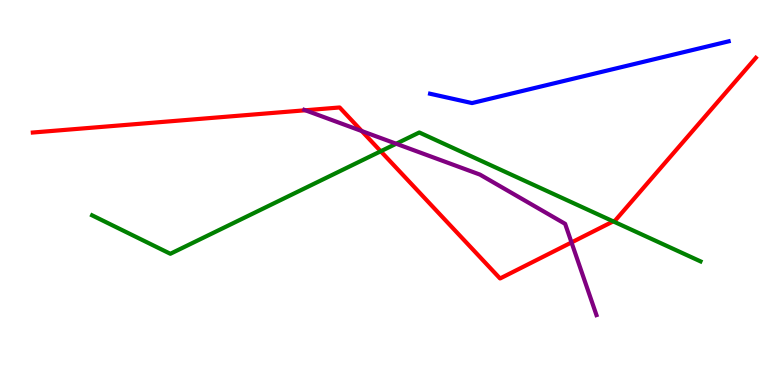[{'lines': ['blue', 'red'], 'intersections': []}, {'lines': ['green', 'red'], 'intersections': [{'x': 4.91, 'y': 6.07}, {'x': 7.91, 'y': 4.25}]}, {'lines': ['purple', 'red'], 'intersections': [{'x': 3.94, 'y': 7.14}, {'x': 4.67, 'y': 6.6}, {'x': 7.37, 'y': 3.7}]}, {'lines': ['blue', 'green'], 'intersections': []}, {'lines': ['blue', 'purple'], 'intersections': []}, {'lines': ['green', 'purple'], 'intersections': [{'x': 5.11, 'y': 6.27}]}]